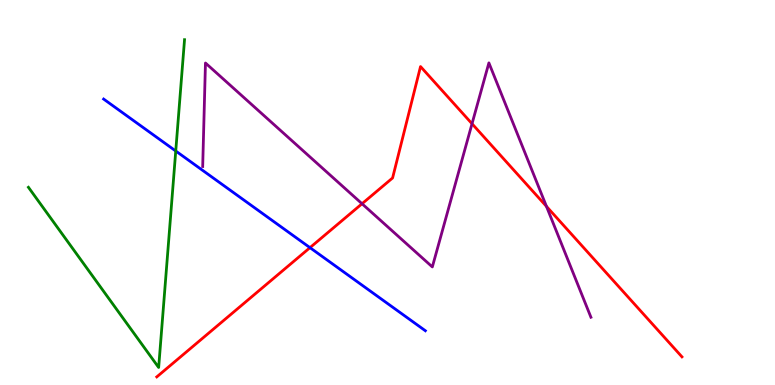[{'lines': ['blue', 'red'], 'intersections': [{'x': 4.0, 'y': 3.57}]}, {'lines': ['green', 'red'], 'intersections': []}, {'lines': ['purple', 'red'], 'intersections': [{'x': 4.67, 'y': 4.71}, {'x': 6.09, 'y': 6.79}, {'x': 7.05, 'y': 4.64}]}, {'lines': ['blue', 'green'], 'intersections': [{'x': 2.27, 'y': 6.08}]}, {'lines': ['blue', 'purple'], 'intersections': []}, {'lines': ['green', 'purple'], 'intersections': []}]